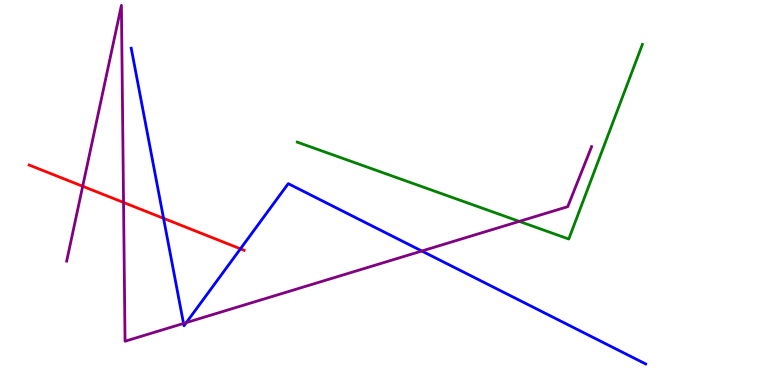[{'lines': ['blue', 'red'], 'intersections': [{'x': 2.11, 'y': 4.33}, {'x': 3.1, 'y': 3.54}]}, {'lines': ['green', 'red'], 'intersections': []}, {'lines': ['purple', 'red'], 'intersections': [{'x': 1.07, 'y': 5.16}, {'x': 1.59, 'y': 4.74}]}, {'lines': ['blue', 'green'], 'intersections': []}, {'lines': ['blue', 'purple'], 'intersections': [{'x': 2.37, 'y': 1.6}, {'x': 2.4, 'y': 1.62}, {'x': 5.44, 'y': 3.48}]}, {'lines': ['green', 'purple'], 'intersections': [{'x': 6.7, 'y': 4.25}]}]